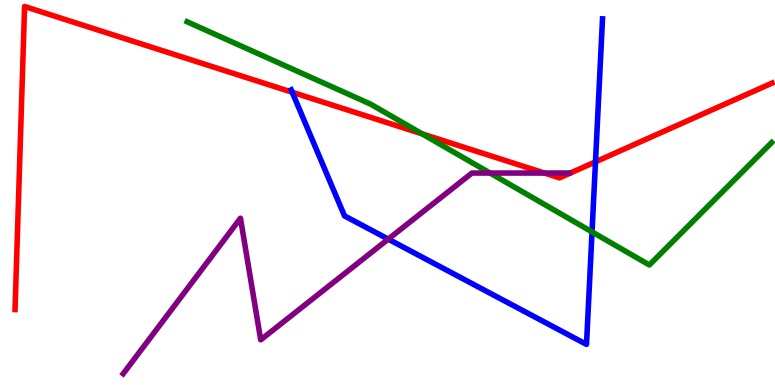[{'lines': ['blue', 'red'], 'intersections': [{'x': 3.77, 'y': 7.6}, {'x': 7.68, 'y': 5.8}]}, {'lines': ['green', 'red'], 'intersections': [{'x': 5.45, 'y': 6.52}]}, {'lines': ['purple', 'red'], 'intersections': [{'x': 7.02, 'y': 5.51}]}, {'lines': ['blue', 'green'], 'intersections': [{'x': 7.64, 'y': 3.98}]}, {'lines': ['blue', 'purple'], 'intersections': [{'x': 5.01, 'y': 3.79}]}, {'lines': ['green', 'purple'], 'intersections': [{'x': 6.32, 'y': 5.51}]}]